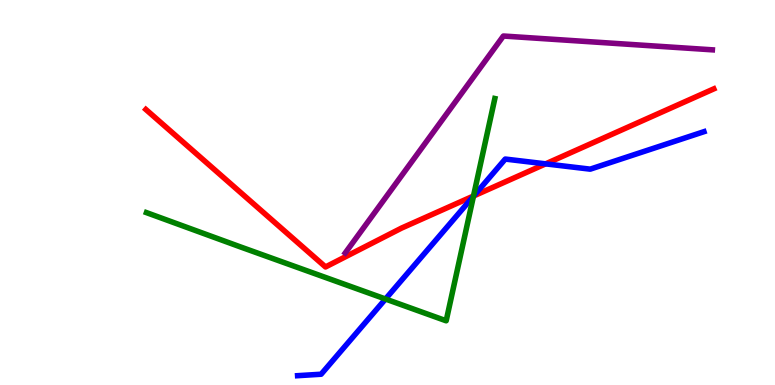[{'lines': ['blue', 'red'], 'intersections': [{'x': 6.11, 'y': 4.91}, {'x': 7.04, 'y': 5.74}]}, {'lines': ['green', 'red'], 'intersections': [{'x': 6.11, 'y': 4.91}]}, {'lines': ['purple', 'red'], 'intersections': []}, {'lines': ['blue', 'green'], 'intersections': [{'x': 4.97, 'y': 2.23}, {'x': 6.11, 'y': 4.9}]}, {'lines': ['blue', 'purple'], 'intersections': []}, {'lines': ['green', 'purple'], 'intersections': []}]